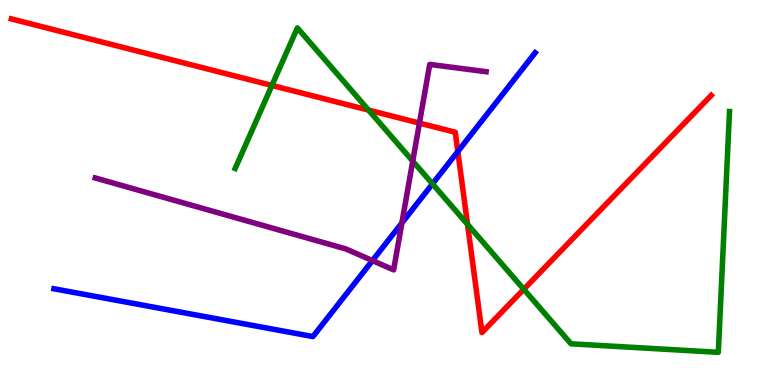[{'lines': ['blue', 'red'], 'intersections': [{'x': 5.91, 'y': 6.06}]}, {'lines': ['green', 'red'], 'intersections': [{'x': 3.51, 'y': 7.78}, {'x': 4.76, 'y': 7.14}, {'x': 6.03, 'y': 4.17}, {'x': 6.76, 'y': 2.49}]}, {'lines': ['purple', 'red'], 'intersections': [{'x': 5.41, 'y': 6.8}]}, {'lines': ['blue', 'green'], 'intersections': [{'x': 5.58, 'y': 5.22}]}, {'lines': ['blue', 'purple'], 'intersections': [{'x': 4.81, 'y': 3.23}, {'x': 5.19, 'y': 4.21}]}, {'lines': ['green', 'purple'], 'intersections': [{'x': 5.33, 'y': 5.82}]}]